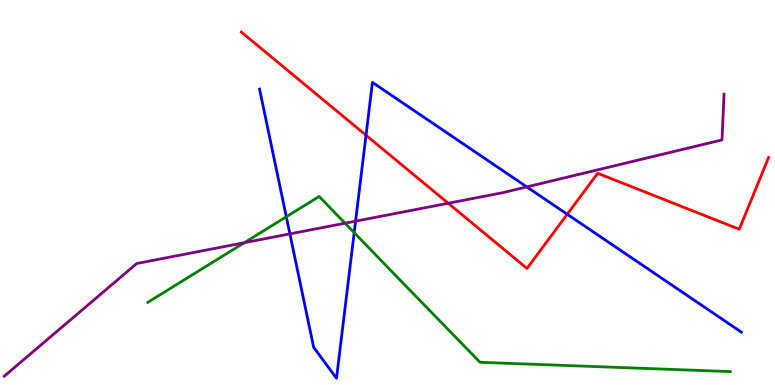[{'lines': ['blue', 'red'], 'intersections': [{'x': 4.72, 'y': 6.49}, {'x': 7.32, 'y': 4.43}]}, {'lines': ['green', 'red'], 'intersections': []}, {'lines': ['purple', 'red'], 'intersections': [{'x': 5.78, 'y': 4.72}]}, {'lines': ['blue', 'green'], 'intersections': [{'x': 3.69, 'y': 4.37}, {'x': 4.57, 'y': 3.96}]}, {'lines': ['blue', 'purple'], 'intersections': [{'x': 3.74, 'y': 3.93}, {'x': 4.59, 'y': 4.26}, {'x': 6.8, 'y': 5.15}]}, {'lines': ['green', 'purple'], 'intersections': [{'x': 3.15, 'y': 3.7}, {'x': 4.45, 'y': 4.2}]}]